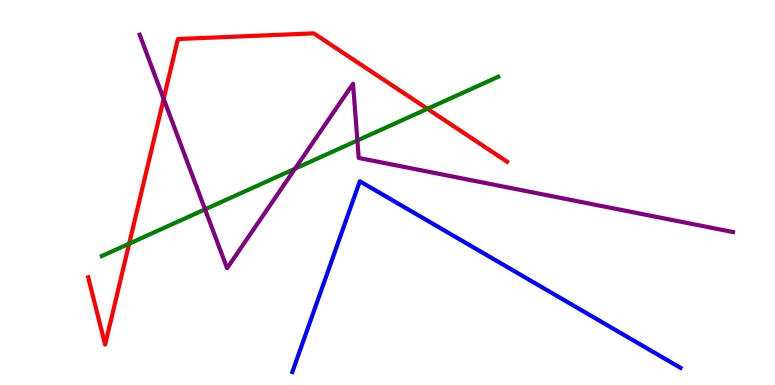[{'lines': ['blue', 'red'], 'intersections': []}, {'lines': ['green', 'red'], 'intersections': [{'x': 1.67, 'y': 3.67}, {'x': 5.52, 'y': 7.17}]}, {'lines': ['purple', 'red'], 'intersections': [{'x': 2.11, 'y': 7.43}]}, {'lines': ['blue', 'green'], 'intersections': []}, {'lines': ['blue', 'purple'], 'intersections': []}, {'lines': ['green', 'purple'], 'intersections': [{'x': 2.65, 'y': 4.56}, {'x': 3.81, 'y': 5.62}, {'x': 4.61, 'y': 6.35}]}]